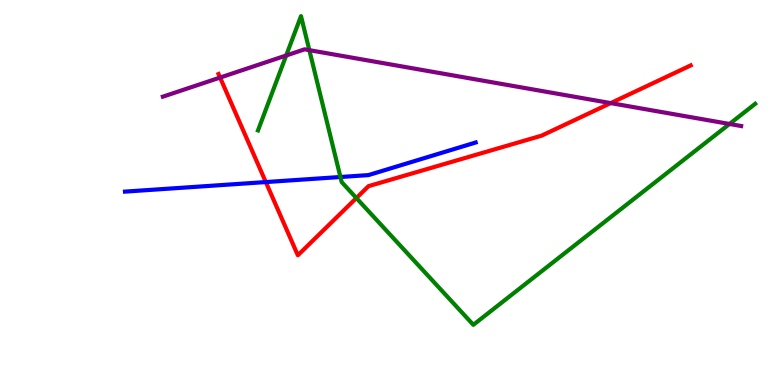[{'lines': ['blue', 'red'], 'intersections': [{'x': 3.43, 'y': 5.27}]}, {'lines': ['green', 'red'], 'intersections': [{'x': 4.6, 'y': 4.86}]}, {'lines': ['purple', 'red'], 'intersections': [{'x': 2.84, 'y': 7.99}, {'x': 7.88, 'y': 7.32}]}, {'lines': ['blue', 'green'], 'intersections': [{'x': 4.39, 'y': 5.4}]}, {'lines': ['blue', 'purple'], 'intersections': []}, {'lines': ['green', 'purple'], 'intersections': [{'x': 3.69, 'y': 8.56}, {'x': 3.99, 'y': 8.7}, {'x': 9.41, 'y': 6.78}]}]